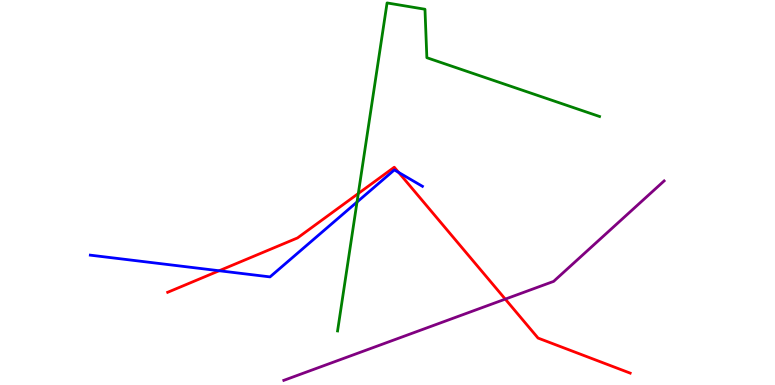[{'lines': ['blue', 'red'], 'intersections': [{'x': 2.83, 'y': 2.97}, {'x': 5.14, 'y': 5.52}]}, {'lines': ['green', 'red'], 'intersections': [{'x': 4.62, 'y': 4.97}]}, {'lines': ['purple', 'red'], 'intersections': [{'x': 6.52, 'y': 2.23}]}, {'lines': ['blue', 'green'], 'intersections': [{'x': 4.61, 'y': 4.75}]}, {'lines': ['blue', 'purple'], 'intersections': []}, {'lines': ['green', 'purple'], 'intersections': []}]